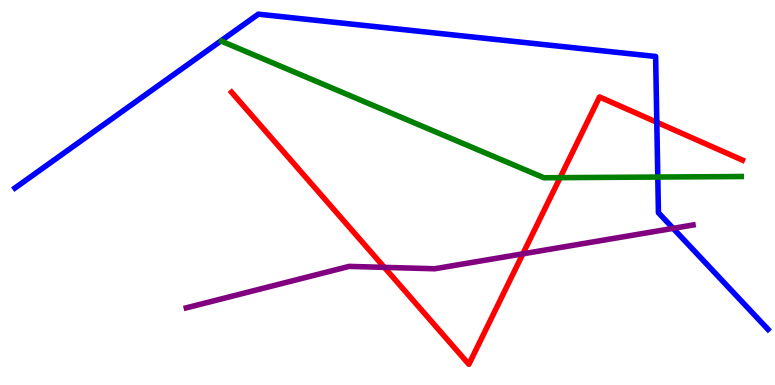[{'lines': ['blue', 'red'], 'intersections': [{'x': 8.47, 'y': 6.82}]}, {'lines': ['green', 'red'], 'intersections': [{'x': 7.23, 'y': 5.39}]}, {'lines': ['purple', 'red'], 'intersections': [{'x': 4.96, 'y': 3.06}, {'x': 6.75, 'y': 3.41}]}, {'lines': ['blue', 'green'], 'intersections': [{'x': 8.49, 'y': 5.4}]}, {'lines': ['blue', 'purple'], 'intersections': [{'x': 8.69, 'y': 4.07}]}, {'lines': ['green', 'purple'], 'intersections': []}]